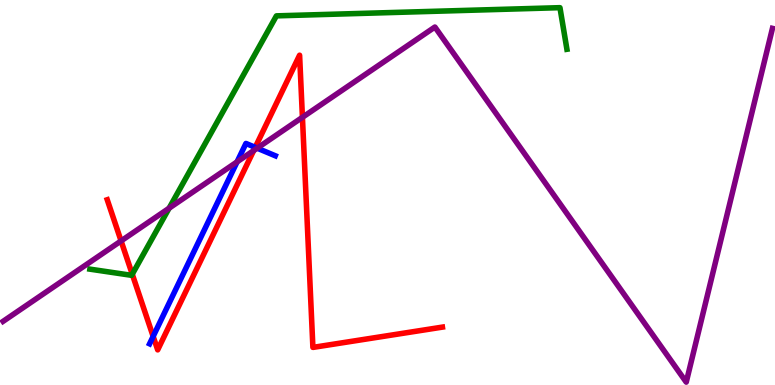[{'lines': ['blue', 'red'], 'intersections': [{'x': 1.98, 'y': 1.26}, {'x': 3.29, 'y': 6.17}]}, {'lines': ['green', 'red'], 'intersections': [{'x': 1.71, 'y': 2.88}]}, {'lines': ['purple', 'red'], 'intersections': [{'x': 1.56, 'y': 3.74}, {'x': 3.27, 'y': 6.09}, {'x': 3.9, 'y': 6.95}]}, {'lines': ['blue', 'green'], 'intersections': []}, {'lines': ['blue', 'purple'], 'intersections': [{'x': 3.06, 'y': 5.8}, {'x': 3.32, 'y': 6.15}]}, {'lines': ['green', 'purple'], 'intersections': [{'x': 2.18, 'y': 4.59}]}]